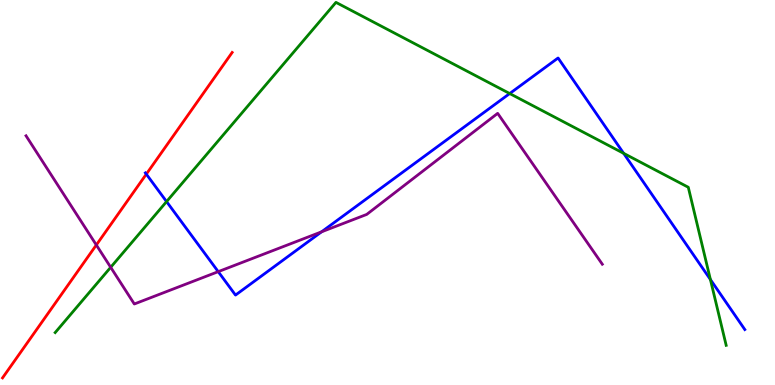[{'lines': ['blue', 'red'], 'intersections': [{'x': 1.89, 'y': 5.48}]}, {'lines': ['green', 'red'], 'intersections': []}, {'lines': ['purple', 'red'], 'intersections': [{'x': 1.24, 'y': 3.64}]}, {'lines': ['blue', 'green'], 'intersections': [{'x': 2.15, 'y': 4.76}, {'x': 6.58, 'y': 7.57}, {'x': 8.05, 'y': 6.02}, {'x': 9.17, 'y': 2.74}]}, {'lines': ['blue', 'purple'], 'intersections': [{'x': 2.82, 'y': 2.94}, {'x': 4.15, 'y': 3.98}]}, {'lines': ['green', 'purple'], 'intersections': [{'x': 1.43, 'y': 3.06}]}]